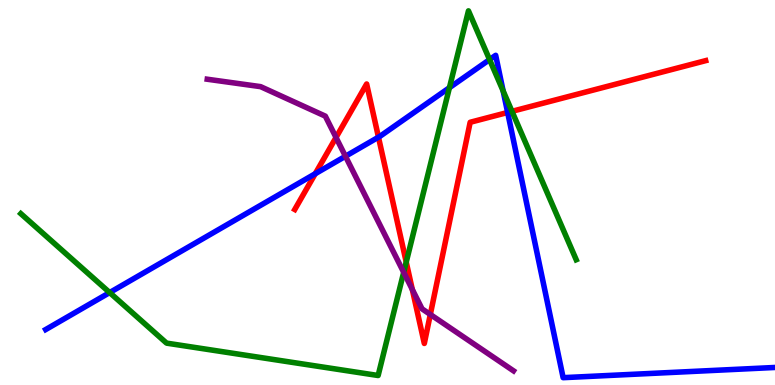[{'lines': ['blue', 'red'], 'intersections': [{'x': 4.07, 'y': 5.49}, {'x': 4.88, 'y': 6.44}, {'x': 6.55, 'y': 7.08}]}, {'lines': ['green', 'red'], 'intersections': [{'x': 5.24, 'y': 3.19}, {'x': 6.61, 'y': 7.11}]}, {'lines': ['purple', 'red'], 'intersections': [{'x': 4.34, 'y': 6.43}, {'x': 5.32, 'y': 2.48}, {'x': 5.55, 'y': 1.83}]}, {'lines': ['blue', 'green'], 'intersections': [{'x': 1.42, 'y': 2.4}, {'x': 5.8, 'y': 7.72}, {'x': 6.32, 'y': 8.45}, {'x': 6.49, 'y': 7.64}]}, {'lines': ['blue', 'purple'], 'intersections': [{'x': 4.46, 'y': 5.94}]}, {'lines': ['green', 'purple'], 'intersections': [{'x': 5.21, 'y': 2.93}]}]